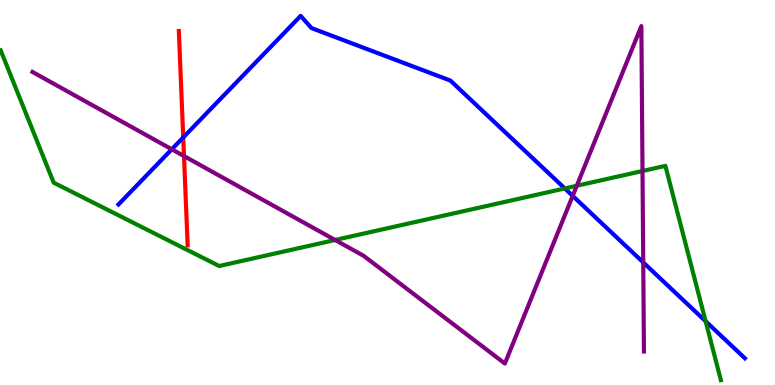[{'lines': ['blue', 'red'], 'intersections': [{'x': 2.36, 'y': 6.43}]}, {'lines': ['green', 'red'], 'intersections': []}, {'lines': ['purple', 'red'], 'intersections': [{'x': 2.37, 'y': 5.95}]}, {'lines': ['blue', 'green'], 'intersections': [{'x': 7.29, 'y': 5.11}, {'x': 9.1, 'y': 1.66}]}, {'lines': ['blue', 'purple'], 'intersections': [{'x': 2.22, 'y': 6.12}, {'x': 7.39, 'y': 4.91}, {'x': 8.3, 'y': 3.18}]}, {'lines': ['green', 'purple'], 'intersections': [{'x': 4.32, 'y': 3.77}, {'x': 7.44, 'y': 5.18}, {'x': 8.29, 'y': 5.56}]}]